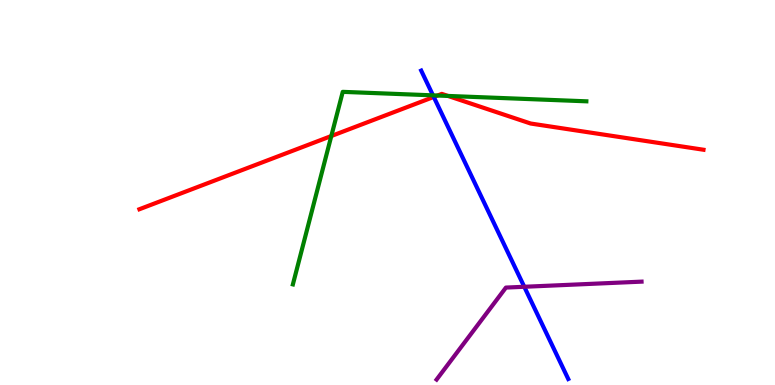[{'lines': ['blue', 'red'], 'intersections': [{'x': 5.6, 'y': 7.48}]}, {'lines': ['green', 'red'], 'intersections': [{'x': 4.28, 'y': 6.47}, {'x': 5.65, 'y': 7.52}, {'x': 5.78, 'y': 7.51}]}, {'lines': ['purple', 'red'], 'intersections': []}, {'lines': ['blue', 'green'], 'intersections': [{'x': 5.59, 'y': 7.52}]}, {'lines': ['blue', 'purple'], 'intersections': [{'x': 6.76, 'y': 2.55}]}, {'lines': ['green', 'purple'], 'intersections': []}]